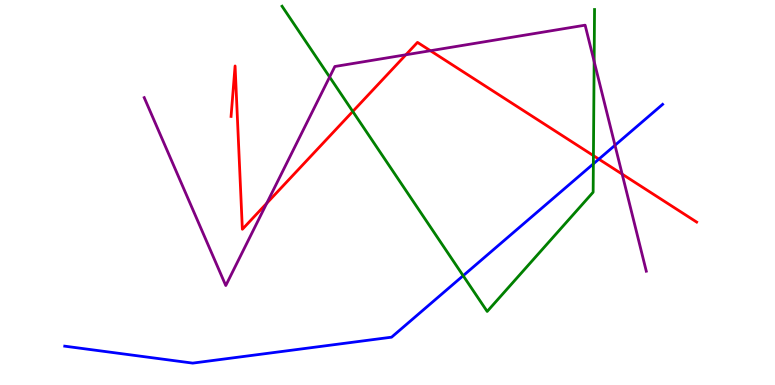[{'lines': ['blue', 'red'], 'intersections': [{'x': 7.73, 'y': 5.87}]}, {'lines': ['green', 'red'], 'intersections': [{'x': 4.55, 'y': 7.11}, {'x': 7.66, 'y': 5.96}]}, {'lines': ['purple', 'red'], 'intersections': [{'x': 3.44, 'y': 4.72}, {'x': 5.24, 'y': 8.58}, {'x': 5.55, 'y': 8.68}, {'x': 8.03, 'y': 5.48}]}, {'lines': ['blue', 'green'], 'intersections': [{'x': 5.98, 'y': 2.84}, {'x': 7.66, 'y': 5.74}]}, {'lines': ['blue', 'purple'], 'intersections': [{'x': 7.94, 'y': 6.23}]}, {'lines': ['green', 'purple'], 'intersections': [{'x': 4.25, 'y': 8.0}, {'x': 7.67, 'y': 8.4}]}]